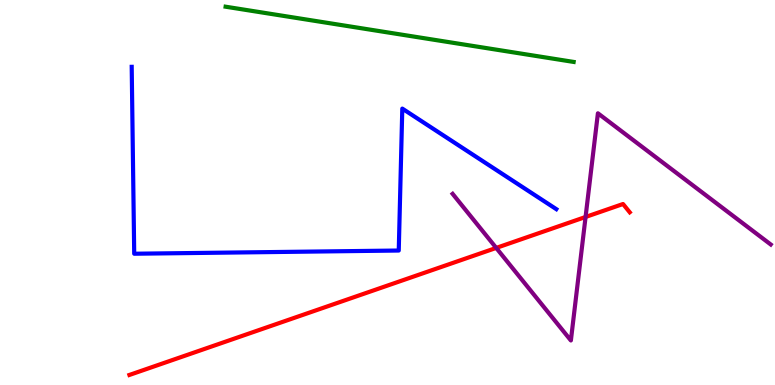[{'lines': ['blue', 'red'], 'intersections': []}, {'lines': ['green', 'red'], 'intersections': []}, {'lines': ['purple', 'red'], 'intersections': [{'x': 6.4, 'y': 3.56}, {'x': 7.56, 'y': 4.36}]}, {'lines': ['blue', 'green'], 'intersections': []}, {'lines': ['blue', 'purple'], 'intersections': []}, {'lines': ['green', 'purple'], 'intersections': []}]